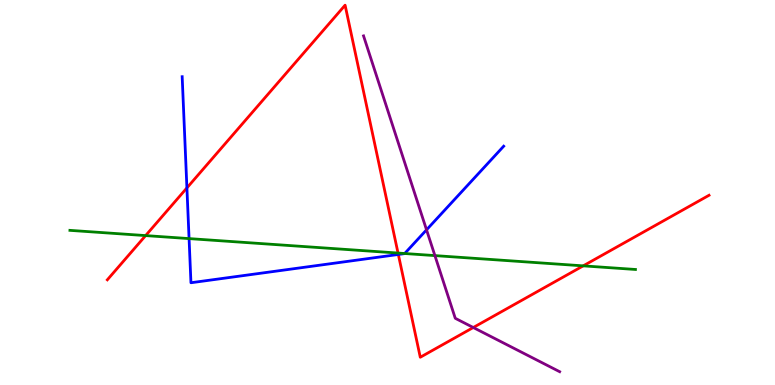[{'lines': ['blue', 'red'], 'intersections': [{'x': 2.41, 'y': 5.12}, {'x': 5.14, 'y': 3.39}]}, {'lines': ['green', 'red'], 'intersections': [{'x': 1.88, 'y': 3.88}, {'x': 5.14, 'y': 3.43}, {'x': 7.53, 'y': 3.09}]}, {'lines': ['purple', 'red'], 'intersections': [{'x': 6.11, 'y': 1.49}]}, {'lines': ['blue', 'green'], 'intersections': [{'x': 2.44, 'y': 3.8}, {'x': 5.22, 'y': 3.42}]}, {'lines': ['blue', 'purple'], 'intersections': [{'x': 5.5, 'y': 4.03}]}, {'lines': ['green', 'purple'], 'intersections': [{'x': 5.61, 'y': 3.36}]}]